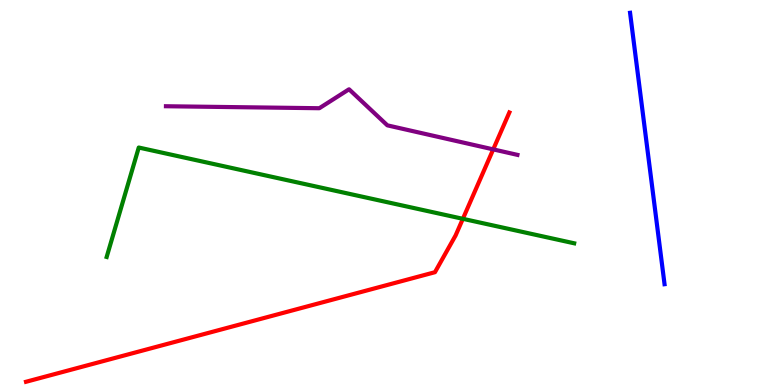[{'lines': ['blue', 'red'], 'intersections': []}, {'lines': ['green', 'red'], 'intersections': [{'x': 5.97, 'y': 4.32}]}, {'lines': ['purple', 'red'], 'intersections': [{'x': 6.36, 'y': 6.12}]}, {'lines': ['blue', 'green'], 'intersections': []}, {'lines': ['blue', 'purple'], 'intersections': []}, {'lines': ['green', 'purple'], 'intersections': []}]